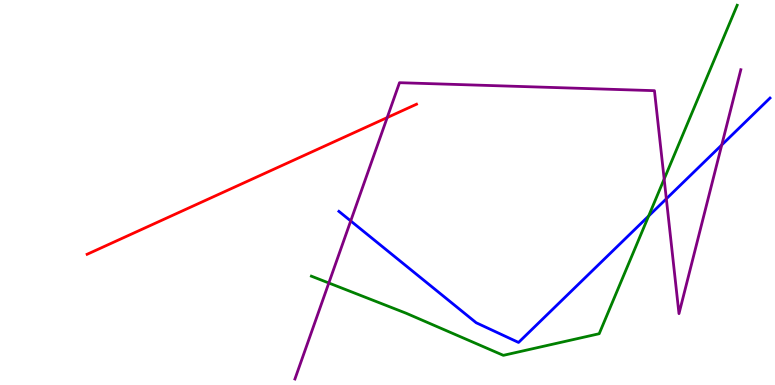[{'lines': ['blue', 'red'], 'intersections': []}, {'lines': ['green', 'red'], 'intersections': []}, {'lines': ['purple', 'red'], 'intersections': [{'x': 5.0, 'y': 6.95}]}, {'lines': ['blue', 'green'], 'intersections': [{'x': 8.37, 'y': 4.39}]}, {'lines': ['blue', 'purple'], 'intersections': [{'x': 4.53, 'y': 4.26}, {'x': 8.6, 'y': 4.84}, {'x': 9.31, 'y': 6.23}]}, {'lines': ['green', 'purple'], 'intersections': [{'x': 4.24, 'y': 2.65}, {'x': 8.57, 'y': 5.35}]}]